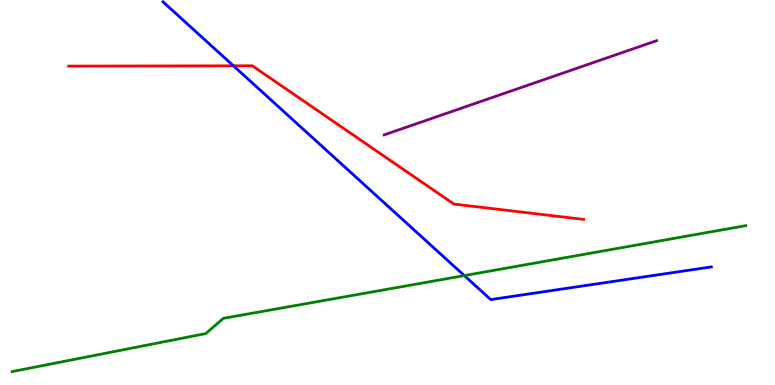[{'lines': ['blue', 'red'], 'intersections': [{'x': 3.01, 'y': 8.29}]}, {'lines': ['green', 'red'], 'intersections': []}, {'lines': ['purple', 'red'], 'intersections': []}, {'lines': ['blue', 'green'], 'intersections': [{'x': 5.99, 'y': 2.84}]}, {'lines': ['blue', 'purple'], 'intersections': []}, {'lines': ['green', 'purple'], 'intersections': []}]